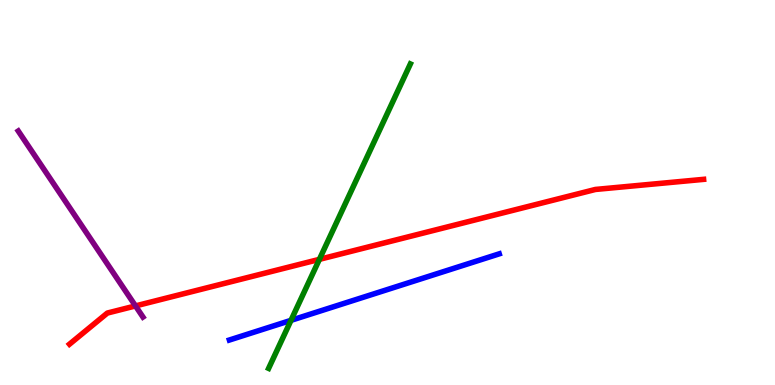[{'lines': ['blue', 'red'], 'intersections': []}, {'lines': ['green', 'red'], 'intersections': [{'x': 4.12, 'y': 3.26}]}, {'lines': ['purple', 'red'], 'intersections': [{'x': 1.75, 'y': 2.05}]}, {'lines': ['blue', 'green'], 'intersections': [{'x': 3.75, 'y': 1.68}]}, {'lines': ['blue', 'purple'], 'intersections': []}, {'lines': ['green', 'purple'], 'intersections': []}]